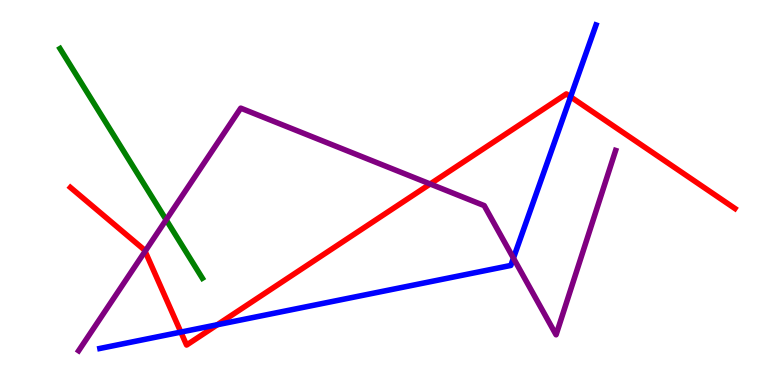[{'lines': ['blue', 'red'], 'intersections': [{'x': 2.33, 'y': 1.37}, {'x': 2.8, 'y': 1.57}, {'x': 7.36, 'y': 7.49}]}, {'lines': ['green', 'red'], 'intersections': []}, {'lines': ['purple', 'red'], 'intersections': [{'x': 1.87, 'y': 3.47}, {'x': 5.55, 'y': 5.22}]}, {'lines': ['blue', 'green'], 'intersections': []}, {'lines': ['blue', 'purple'], 'intersections': [{'x': 6.62, 'y': 3.3}]}, {'lines': ['green', 'purple'], 'intersections': [{'x': 2.14, 'y': 4.29}]}]